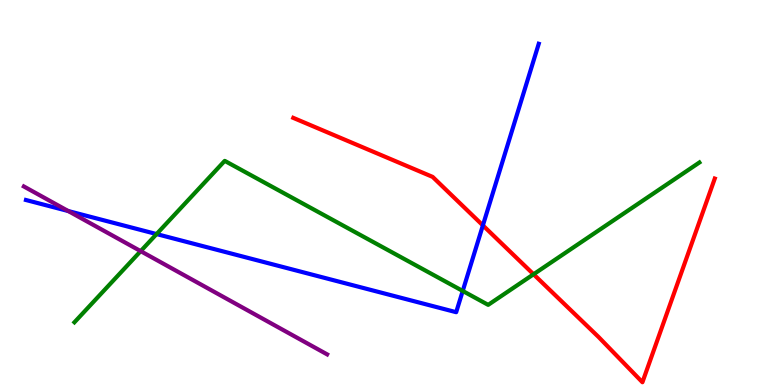[{'lines': ['blue', 'red'], 'intersections': [{'x': 6.23, 'y': 4.15}]}, {'lines': ['green', 'red'], 'intersections': [{'x': 6.88, 'y': 2.88}]}, {'lines': ['purple', 'red'], 'intersections': []}, {'lines': ['blue', 'green'], 'intersections': [{'x': 2.02, 'y': 3.92}, {'x': 5.97, 'y': 2.44}]}, {'lines': ['blue', 'purple'], 'intersections': [{'x': 0.88, 'y': 4.52}]}, {'lines': ['green', 'purple'], 'intersections': [{'x': 1.82, 'y': 3.48}]}]